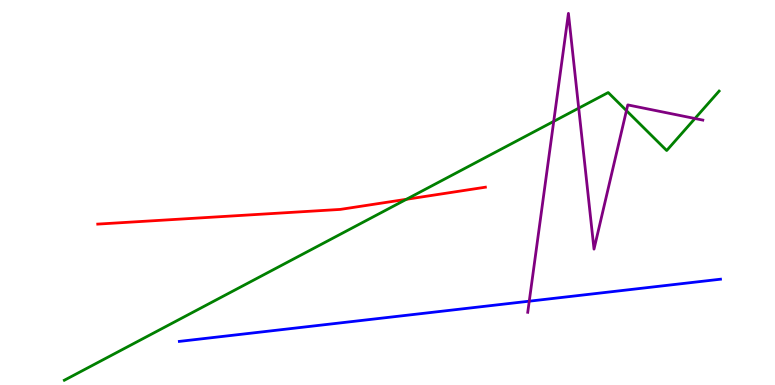[{'lines': ['blue', 'red'], 'intersections': []}, {'lines': ['green', 'red'], 'intersections': [{'x': 5.24, 'y': 4.82}]}, {'lines': ['purple', 'red'], 'intersections': []}, {'lines': ['blue', 'green'], 'intersections': []}, {'lines': ['blue', 'purple'], 'intersections': [{'x': 6.83, 'y': 2.18}]}, {'lines': ['green', 'purple'], 'intersections': [{'x': 7.14, 'y': 6.85}, {'x': 7.47, 'y': 7.19}, {'x': 8.08, 'y': 7.13}, {'x': 8.97, 'y': 6.92}]}]